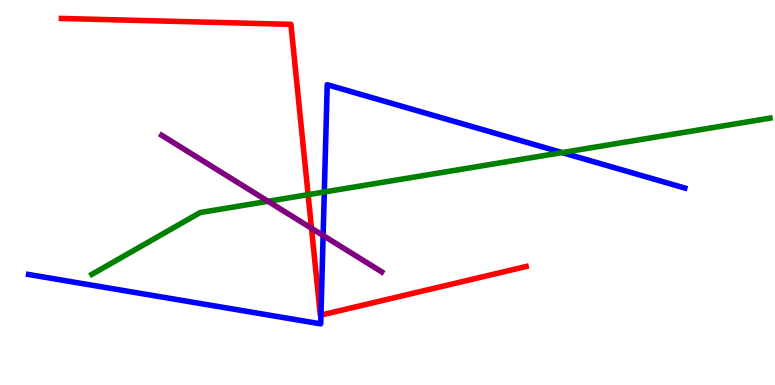[{'lines': ['blue', 'red'], 'intersections': [{'x': 4.14, 'y': 1.82}]}, {'lines': ['green', 'red'], 'intersections': [{'x': 3.98, 'y': 4.94}]}, {'lines': ['purple', 'red'], 'intersections': [{'x': 4.02, 'y': 4.07}]}, {'lines': ['blue', 'green'], 'intersections': [{'x': 4.18, 'y': 5.01}, {'x': 7.25, 'y': 6.04}]}, {'lines': ['blue', 'purple'], 'intersections': [{'x': 4.17, 'y': 3.88}]}, {'lines': ['green', 'purple'], 'intersections': [{'x': 3.46, 'y': 4.77}]}]